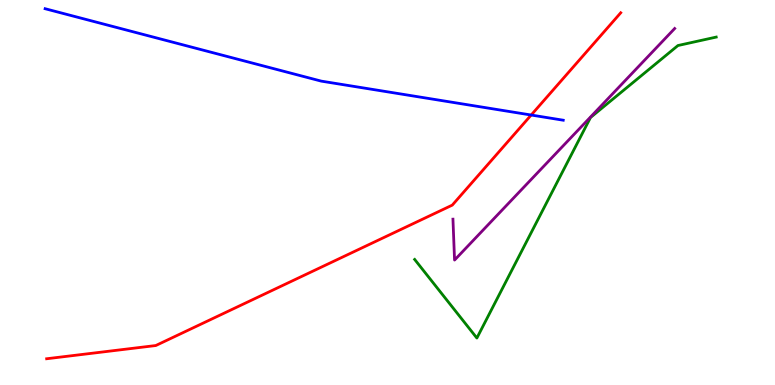[{'lines': ['blue', 'red'], 'intersections': [{'x': 6.85, 'y': 7.01}]}, {'lines': ['green', 'red'], 'intersections': []}, {'lines': ['purple', 'red'], 'intersections': []}, {'lines': ['blue', 'green'], 'intersections': []}, {'lines': ['blue', 'purple'], 'intersections': []}, {'lines': ['green', 'purple'], 'intersections': []}]